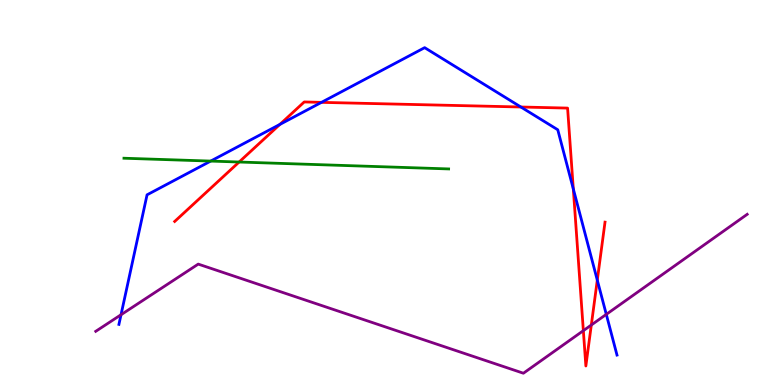[{'lines': ['blue', 'red'], 'intersections': [{'x': 3.61, 'y': 6.77}, {'x': 4.15, 'y': 7.34}, {'x': 6.72, 'y': 7.22}, {'x': 7.4, 'y': 5.09}, {'x': 7.71, 'y': 2.72}]}, {'lines': ['green', 'red'], 'intersections': [{'x': 3.09, 'y': 5.79}]}, {'lines': ['purple', 'red'], 'intersections': [{'x': 7.53, 'y': 1.41}, {'x': 7.63, 'y': 1.56}]}, {'lines': ['blue', 'green'], 'intersections': [{'x': 2.72, 'y': 5.82}]}, {'lines': ['blue', 'purple'], 'intersections': [{'x': 1.56, 'y': 1.82}, {'x': 7.82, 'y': 1.83}]}, {'lines': ['green', 'purple'], 'intersections': []}]